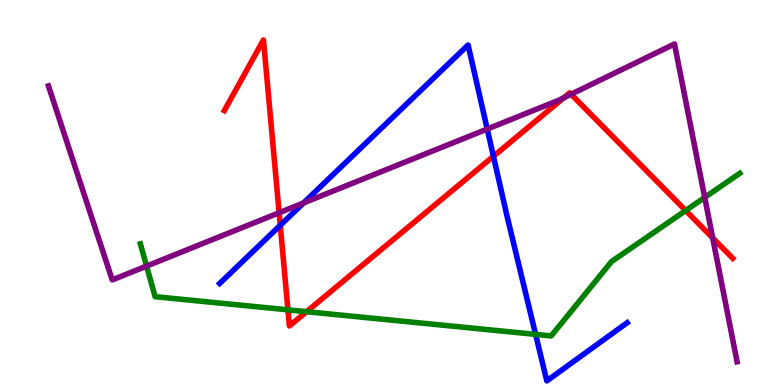[{'lines': ['blue', 'red'], 'intersections': [{'x': 3.62, 'y': 4.15}, {'x': 6.37, 'y': 5.94}]}, {'lines': ['green', 'red'], 'intersections': [{'x': 3.72, 'y': 1.95}, {'x': 3.96, 'y': 1.9}, {'x': 8.85, 'y': 4.53}]}, {'lines': ['purple', 'red'], 'intersections': [{'x': 3.6, 'y': 4.47}, {'x': 7.27, 'y': 7.46}, {'x': 7.37, 'y': 7.55}, {'x': 9.2, 'y': 3.82}]}, {'lines': ['blue', 'green'], 'intersections': [{'x': 6.91, 'y': 1.31}]}, {'lines': ['blue', 'purple'], 'intersections': [{'x': 3.92, 'y': 4.73}, {'x': 6.29, 'y': 6.65}]}, {'lines': ['green', 'purple'], 'intersections': [{'x': 1.89, 'y': 3.09}, {'x': 9.09, 'y': 4.87}]}]